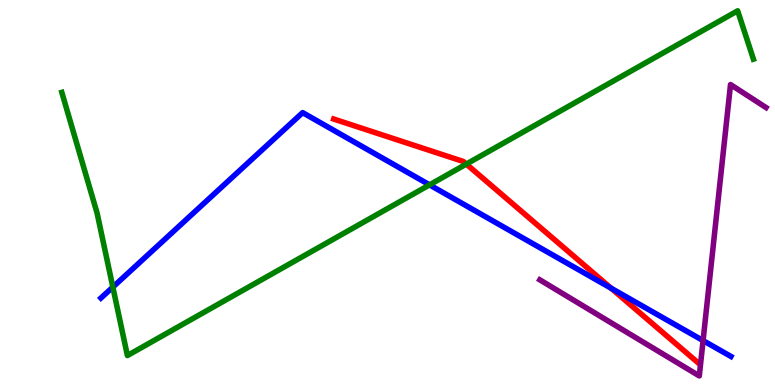[{'lines': ['blue', 'red'], 'intersections': [{'x': 7.89, 'y': 2.51}]}, {'lines': ['green', 'red'], 'intersections': [{'x': 6.02, 'y': 5.74}]}, {'lines': ['purple', 'red'], 'intersections': []}, {'lines': ['blue', 'green'], 'intersections': [{'x': 1.46, 'y': 2.54}, {'x': 5.54, 'y': 5.2}]}, {'lines': ['blue', 'purple'], 'intersections': [{'x': 9.07, 'y': 1.15}]}, {'lines': ['green', 'purple'], 'intersections': []}]